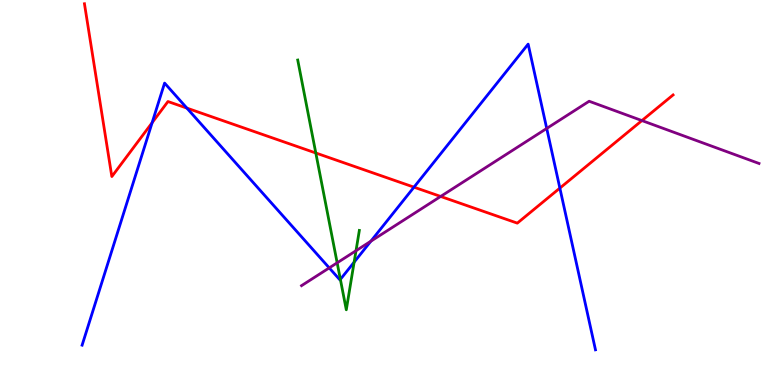[{'lines': ['blue', 'red'], 'intersections': [{'x': 1.96, 'y': 6.81}, {'x': 2.41, 'y': 7.19}, {'x': 5.34, 'y': 5.14}, {'x': 7.22, 'y': 5.11}]}, {'lines': ['green', 'red'], 'intersections': [{'x': 4.07, 'y': 6.03}]}, {'lines': ['purple', 'red'], 'intersections': [{'x': 5.69, 'y': 4.9}, {'x': 8.28, 'y': 6.87}]}, {'lines': ['blue', 'green'], 'intersections': [{'x': 4.39, 'y': 2.74}, {'x': 4.57, 'y': 3.19}]}, {'lines': ['blue', 'purple'], 'intersections': [{'x': 4.25, 'y': 3.04}, {'x': 4.79, 'y': 3.73}, {'x': 7.05, 'y': 6.66}]}, {'lines': ['green', 'purple'], 'intersections': [{'x': 4.35, 'y': 3.17}, {'x': 4.59, 'y': 3.49}]}]